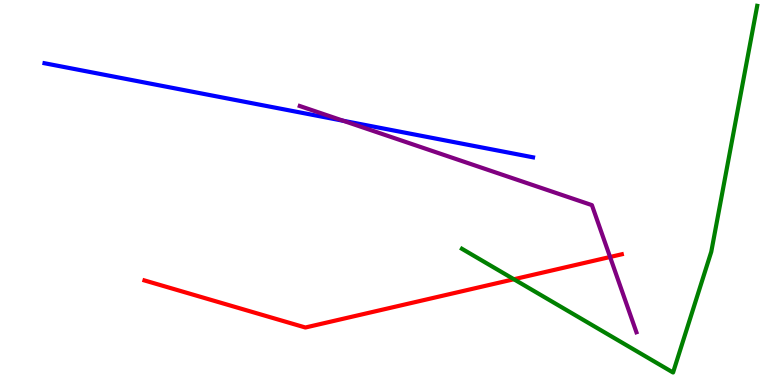[{'lines': ['blue', 'red'], 'intersections': []}, {'lines': ['green', 'red'], 'intersections': [{'x': 6.63, 'y': 2.75}]}, {'lines': ['purple', 'red'], 'intersections': [{'x': 7.87, 'y': 3.32}]}, {'lines': ['blue', 'green'], 'intersections': []}, {'lines': ['blue', 'purple'], 'intersections': [{'x': 4.43, 'y': 6.86}]}, {'lines': ['green', 'purple'], 'intersections': []}]